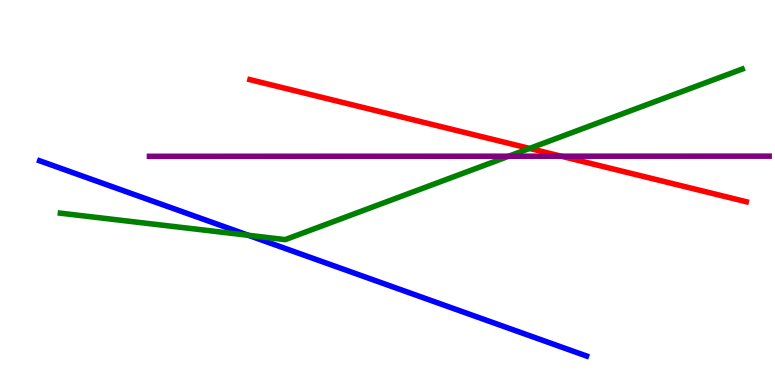[{'lines': ['blue', 'red'], 'intersections': []}, {'lines': ['green', 'red'], 'intersections': [{'x': 6.83, 'y': 6.14}]}, {'lines': ['purple', 'red'], 'intersections': [{'x': 7.24, 'y': 5.94}]}, {'lines': ['blue', 'green'], 'intersections': [{'x': 3.2, 'y': 3.89}]}, {'lines': ['blue', 'purple'], 'intersections': []}, {'lines': ['green', 'purple'], 'intersections': [{'x': 6.56, 'y': 5.94}]}]